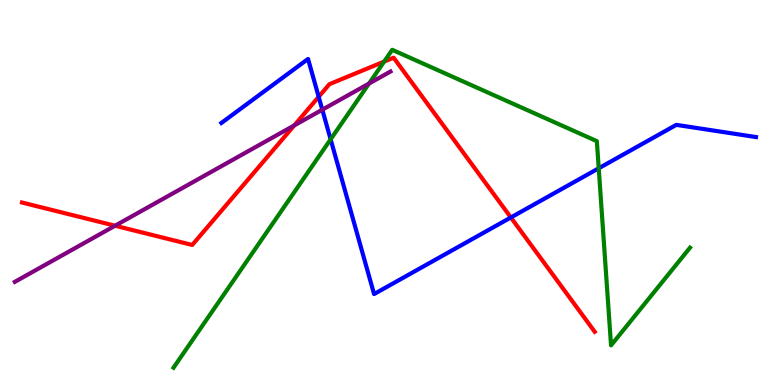[{'lines': ['blue', 'red'], 'intersections': [{'x': 4.11, 'y': 7.49}, {'x': 6.59, 'y': 4.35}]}, {'lines': ['green', 'red'], 'intersections': [{'x': 4.96, 'y': 8.4}]}, {'lines': ['purple', 'red'], 'intersections': [{'x': 1.48, 'y': 4.14}, {'x': 3.8, 'y': 6.74}]}, {'lines': ['blue', 'green'], 'intersections': [{'x': 4.27, 'y': 6.38}, {'x': 7.73, 'y': 5.63}]}, {'lines': ['blue', 'purple'], 'intersections': [{'x': 4.16, 'y': 7.15}]}, {'lines': ['green', 'purple'], 'intersections': [{'x': 4.76, 'y': 7.83}]}]